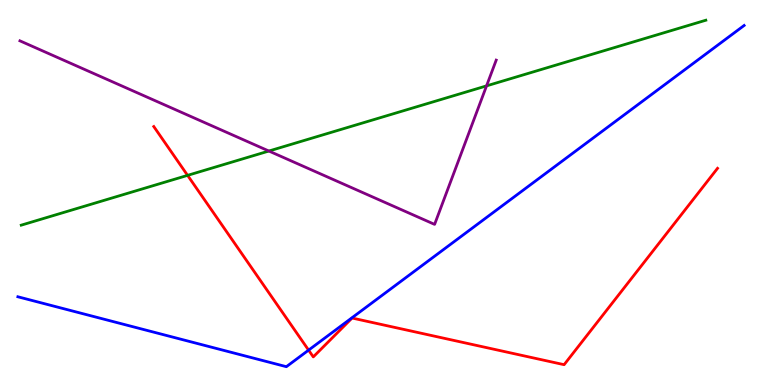[{'lines': ['blue', 'red'], 'intersections': [{'x': 3.98, 'y': 0.906}]}, {'lines': ['green', 'red'], 'intersections': [{'x': 2.42, 'y': 5.45}]}, {'lines': ['purple', 'red'], 'intersections': []}, {'lines': ['blue', 'green'], 'intersections': []}, {'lines': ['blue', 'purple'], 'intersections': []}, {'lines': ['green', 'purple'], 'intersections': [{'x': 3.47, 'y': 6.08}, {'x': 6.28, 'y': 7.77}]}]